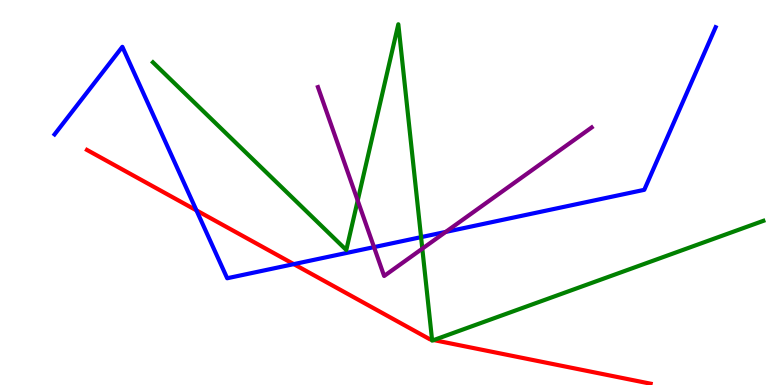[{'lines': ['blue', 'red'], 'intersections': [{'x': 2.53, 'y': 4.54}, {'x': 3.79, 'y': 3.14}]}, {'lines': ['green', 'red'], 'intersections': [{'x': 5.57, 'y': 1.18}, {'x': 5.6, 'y': 1.17}]}, {'lines': ['purple', 'red'], 'intersections': []}, {'lines': ['blue', 'green'], 'intersections': [{'x': 5.43, 'y': 3.84}]}, {'lines': ['blue', 'purple'], 'intersections': [{'x': 4.83, 'y': 3.58}, {'x': 5.75, 'y': 3.98}]}, {'lines': ['green', 'purple'], 'intersections': [{'x': 4.62, 'y': 4.79}, {'x': 5.45, 'y': 3.54}]}]